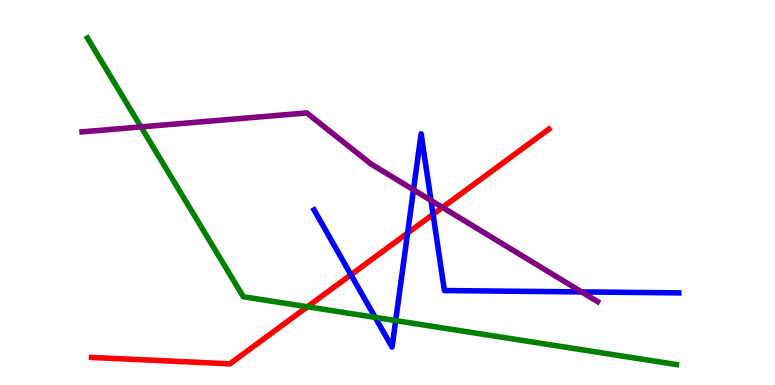[{'lines': ['blue', 'red'], 'intersections': [{'x': 4.53, 'y': 2.86}, {'x': 5.26, 'y': 3.95}, {'x': 5.59, 'y': 4.43}]}, {'lines': ['green', 'red'], 'intersections': [{'x': 3.97, 'y': 2.03}]}, {'lines': ['purple', 'red'], 'intersections': [{'x': 5.71, 'y': 4.61}]}, {'lines': ['blue', 'green'], 'intersections': [{'x': 4.84, 'y': 1.76}, {'x': 5.11, 'y': 1.67}]}, {'lines': ['blue', 'purple'], 'intersections': [{'x': 5.34, 'y': 5.07}, {'x': 5.56, 'y': 4.79}, {'x': 7.5, 'y': 2.42}]}, {'lines': ['green', 'purple'], 'intersections': [{'x': 1.82, 'y': 6.7}]}]